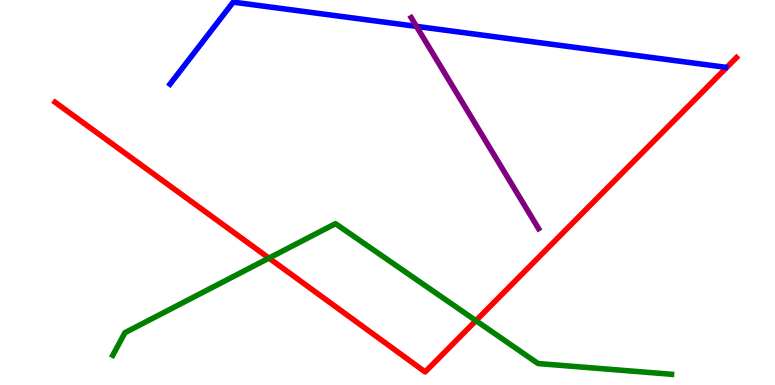[{'lines': ['blue', 'red'], 'intersections': []}, {'lines': ['green', 'red'], 'intersections': [{'x': 3.47, 'y': 3.3}, {'x': 6.14, 'y': 1.67}]}, {'lines': ['purple', 'red'], 'intersections': []}, {'lines': ['blue', 'green'], 'intersections': []}, {'lines': ['blue', 'purple'], 'intersections': [{'x': 5.37, 'y': 9.31}]}, {'lines': ['green', 'purple'], 'intersections': []}]